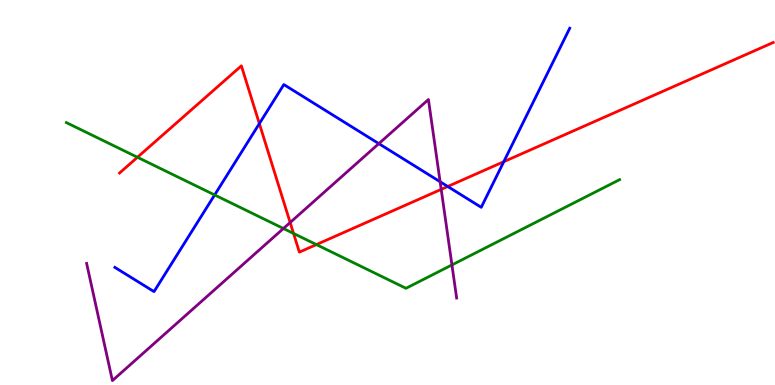[{'lines': ['blue', 'red'], 'intersections': [{'x': 3.35, 'y': 6.79}, {'x': 5.78, 'y': 5.16}, {'x': 6.5, 'y': 5.8}]}, {'lines': ['green', 'red'], 'intersections': [{'x': 1.77, 'y': 5.91}, {'x': 3.79, 'y': 3.94}, {'x': 4.08, 'y': 3.65}]}, {'lines': ['purple', 'red'], 'intersections': [{'x': 3.74, 'y': 4.22}, {'x': 5.69, 'y': 5.08}]}, {'lines': ['blue', 'green'], 'intersections': [{'x': 2.77, 'y': 4.94}]}, {'lines': ['blue', 'purple'], 'intersections': [{'x': 4.89, 'y': 6.27}, {'x': 5.68, 'y': 5.28}]}, {'lines': ['green', 'purple'], 'intersections': [{'x': 3.66, 'y': 4.07}, {'x': 5.83, 'y': 3.12}]}]